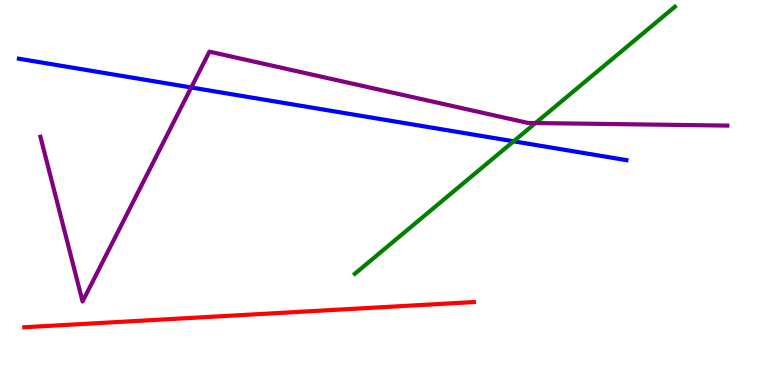[{'lines': ['blue', 'red'], 'intersections': []}, {'lines': ['green', 'red'], 'intersections': []}, {'lines': ['purple', 'red'], 'intersections': []}, {'lines': ['blue', 'green'], 'intersections': [{'x': 6.63, 'y': 6.33}]}, {'lines': ['blue', 'purple'], 'intersections': [{'x': 2.47, 'y': 7.73}]}, {'lines': ['green', 'purple'], 'intersections': [{'x': 6.91, 'y': 6.8}]}]